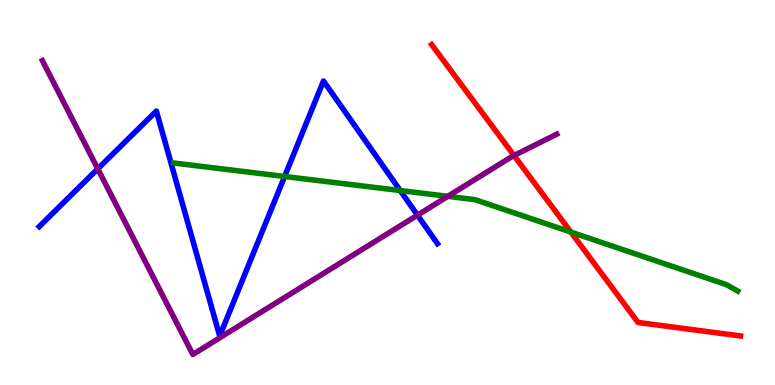[{'lines': ['blue', 'red'], 'intersections': []}, {'lines': ['green', 'red'], 'intersections': [{'x': 7.37, 'y': 3.97}]}, {'lines': ['purple', 'red'], 'intersections': [{'x': 6.63, 'y': 5.96}]}, {'lines': ['blue', 'green'], 'intersections': [{'x': 3.67, 'y': 5.42}, {'x': 5.16, 'y': 5.05}]}, {'lines': ['blue', 'purple'], 'intersections': [{'x': 1.26, 'y': 5.61}, {'x': 5.39, 'y': 4.41}]}, {'lines': ['green', 'purple'], 'intersections': [{'x': 5.78, 'y': 4.9}]}]